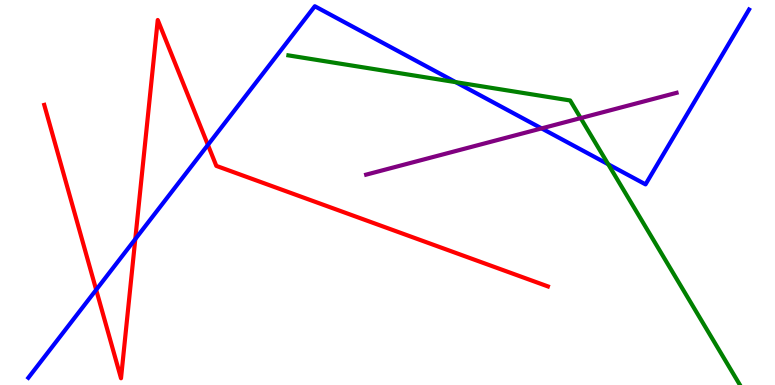[{'lines': ['blue', 'red'], 'intersections': [{'x': 1.24, 'y': 2.47}, {'x': 1.75, 'y': 3.79}, {'x': 2.68, 'y': 6.24}]}, {'lines': ['green', 'red'], 'intersections': []}, {'lines': ['purple', 'red'], 'intersections': []}, {'lines': ['blue', 'green'], 'intersections': [{'x': 5.88, 'y': 7.87}, {'x': 7.85, 'y': 5.73}]}, {'lines': ['blue', 'purple'], 'intersections': [{'x': 6.99, 'y': 6.67}]}, {'lines': ['green', 'purple'], 'intersections': [{'x': 7.49, 'y': 6.93}]}]